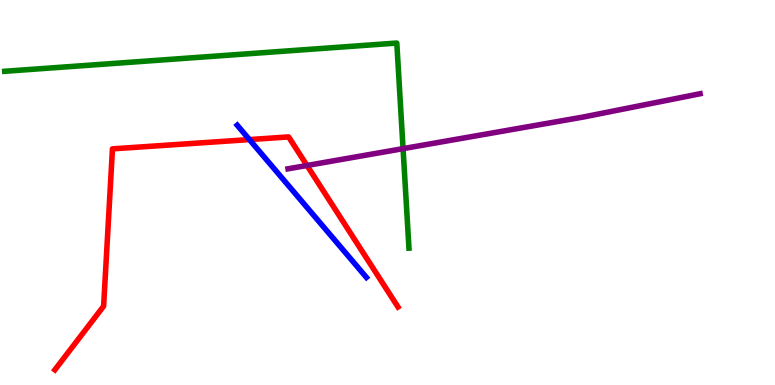[{'lines': ['blue', 'red'], 'intersections': [{'x': 3.22, 'y': 6.37}]}, {'lines': ['green', 'red'], 'intersections': []}, {'lines': ['purple', 'red'], 'intersections': [{'x': 3.96, 'y': 5.7}]}, {'lines': ['blue', 'green'], 'intersections': []}, {'lines': ['blue', 'purple'], 'intersections': []}, {'lines': ['green', 'purple'], 'intersections': [{'x': 5.2, 'y': 6.14}]}]